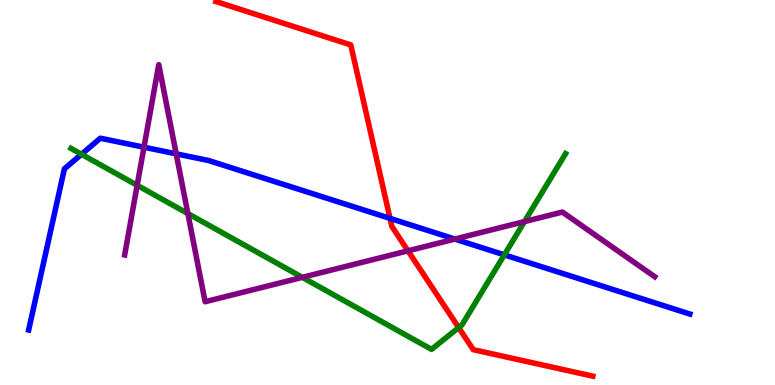[{'lines': ['blue', 'red'], 'intersections': [{'x': 5.03, 'y': 4.33}]}, {'lines': ['green', 'red'], 'intersections': [{'x': 5.92, 'y': 1.49}]}, {'lines': ['purple', 'red'], 'intersections': [{'x': 5.26, 'y': 3.49}]}, {'lines': ['blue', 'green'], 'intersections': [{'x': 1.05, 'y': 5.99}, {'x': 6.51, 'y': 3.38}]}, {'lines': ['blue', 'purple'], 'intersections': [{'x': 1.86, 'y': 6.18}, {'x': 2.27, 'y': 6.0}, {'x': 5.87, 'y': 3.79}]}, {'lines': ['green', 'purple'], 'intersections': [{'x': 1.77, 'y': 5.19}, {'x': 2.42, 'y': 4.45}, {'x': 3.9, 'y': 2.8}, {'x': 6.77, 'y': 4.24}]}]